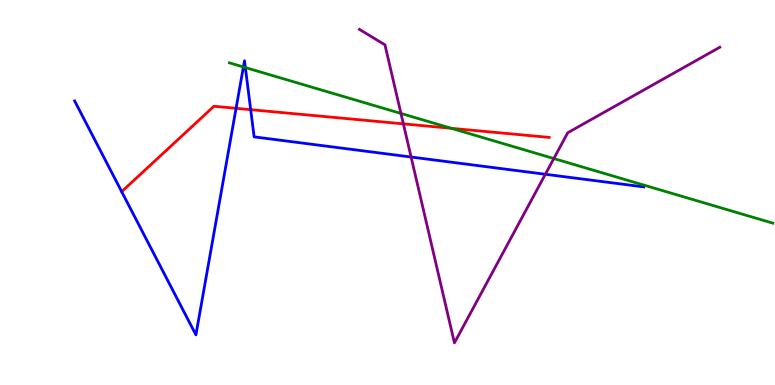[{'lines': ['blue', 'red'], 'intersections': [{'x': 1.57, 'y': 5.02}, {'x': 3.05, 'y': 7.19}, {'x': 3.23, 'y': 7.15}]}, {'lines': ['green', 'red'], 'intersections': [{'x': 5.82, 'y': 6.67}]}, {'lines': ['purple', 'red'], 'intersections': [{'x': 5.2, 'y': 6.78}]}, {'lines': ['blue', 'green'], 'intersections': [{'x': 3.14, 'y': 8.26}, {'x': 3.17, 'y': 8.25}]}, {'lines': ['blue', 'purple'], 'intersections': [{'x': 5.3, 'y': 5.92}, {'x': 7.04, 'y': 5.47}]}, {'lines': ['green', 'purple'], 'intersections': [{'x': 5.17, 'y': 7.05}, {'x': 7.15, 'y': 5.88}]}]